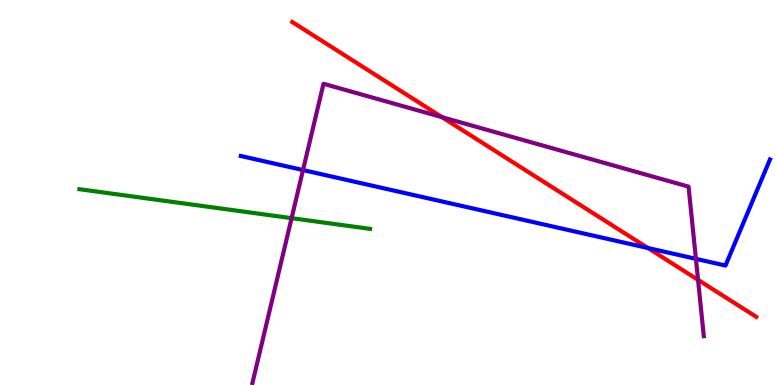[{'lines': ['blue', 'red'], 'intersections': [{'x': 8.36, 'y': 3.56}]}, {'lines': ['green', 'red'], 'intersections': []}, {'lines': ['purple', 'red'], 'intersections': [{'x': 5.7, 'y': 6.96}, {'x': 9.01, 'y': 2.73}]}, {'lines': ['blue', 'green'], 'intersections': []}, {'lines': ['blue', 'purple'], 'intersections': [{'x': 3.91, 'y': 5.58}, {'x': 8.98, 'y': 3.28}]}, {'lines': ['green', 'purple'], 'intersections': [{'x': 3.76, 'y': 4.33}]}]